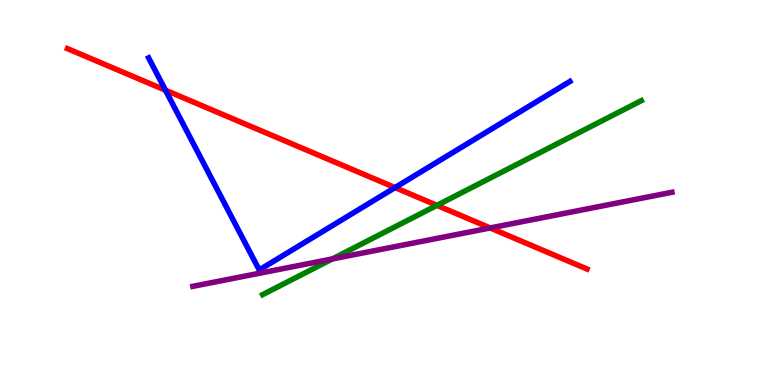[{'lines': ['blue', 'red'], 'intersections': [{'x': 2.14, 'y': 7.66}, {'x': 5.1, 'y': 5.13}]}, {'lines': ['green', 'red'], 'intersections': [{'x': 5.64, 'y': 4.67}]}, {'lines': ['purple', 'red'], 'intersections': [{'x': 6.33, 'y': 4.08}]}, {'lines': ['blue', 'green'], 'intersections': []}, {'lines': ['blue', 'purple'], 'intersections': []}, {'lines': ['green', 'purple'], 'intersections': [{'x': 4.29, 'y': 3.27}]}]